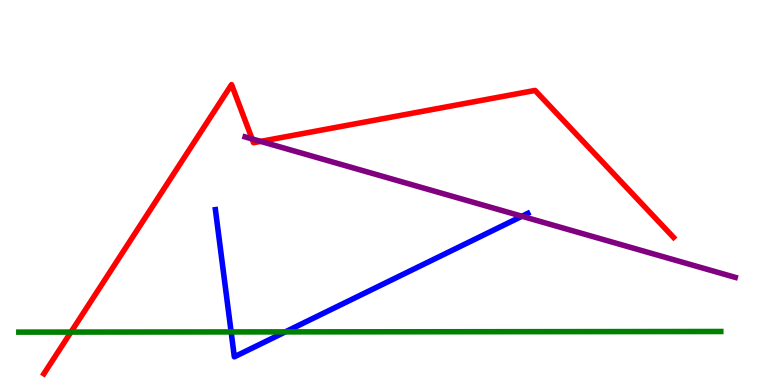[{'lines': ['blue', 'red'], 'intersections': []}, {'lines': ['green', 'red'], 'intersections': [{'x': 0.916, 'y': 1.37}]}, {'lines': ['purple', 'red'], 'intersections': [{'x': 3.25, 'y': 6.39}, {'x': 3.36, 'y': 6.33}]}, {'lines': ['blue', 'green'], 'intersections': [{'x': 2.98, 'y': 1.38}, {'x': 3.68, 'y': 1.38}]}, {'lines': ['blue', 'purple'], 'intersections': [{'x': 6.73, 'y': 4.38}]}, {'lines': ['green', 'purple'], 'intersections': []}]